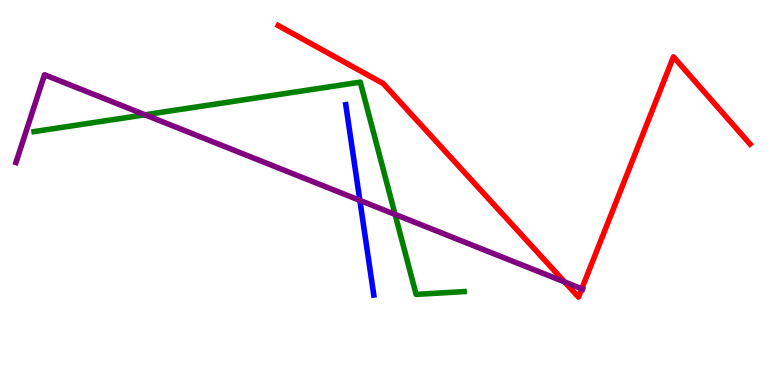[{'lines': ['blue', 'red'], 'intersections': []}, {'lines': ['green', 'red'], 'intersections': []}, {'lines': ['purple', 'red'], 'intersections': [{'x': 7.29, 'y': 2.68}, {'x': 7.51, 'y': 2.5}]}, {'lines': ['blue', 'green'], 'intersections': []}, {'lines': ['blue', 'purple'], 'intersections': [{'x': 4.64, 'y': 4.8}]}, {'lines': ['green', 'purple'], 'intersections': [{'x': 1.87, 'y': 7.02}, {'x': 5.1, 'y': 4.43}]}]